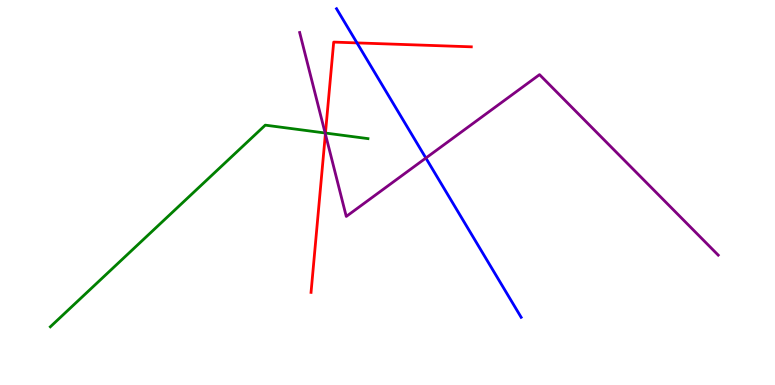[{'lines': ['blue', 'red'], 'intersections': [{'x': 4.61, 'y': 8.89}]}, {'lines': ['green', 'red'], 'intersections': [{'x': 4.2, 'y': 6.54}]}, {'lines': ['purple', 'red'], 'intersections': [{'x': 4.2, 'y': 6.52}]}, {'lines': ['blue', 'green'], 'intersections': []}, {'lines': ['blue', 'purple'], 'intersections': [{'x': 5.5, 'y': 5.9}]}, {'lines': ['green', 'purple'], 'intersections': [{'x': 4.2, 'y': 6.55}]}]